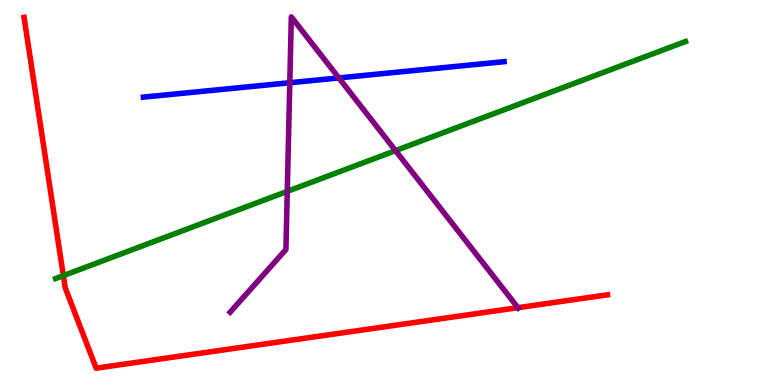[{'lines': ['blue', 'red'], 'intersections': []}, {'lines': ['green', 'red'], 'intersections': [{'x': 0.817, 'y': 2.84}]}, {'lines': ['purple', 'red'], 'intersections': [{'x': 6.68, 'y': 2.01}]}, {'lines': ['blue', 'green'], 'intersections': []}, {'lines': ['blue', 'purple'], 'intersections': [{'x': 3.74, 'y': 7.85}, {'x': 4.37, 'y': 7.98}]}, {'lines': ['green', 'purple'], 'intersections': [{'x': 3.71, 'y': 5.03}, {'x': 5.1, 'y': 6.09}]}]